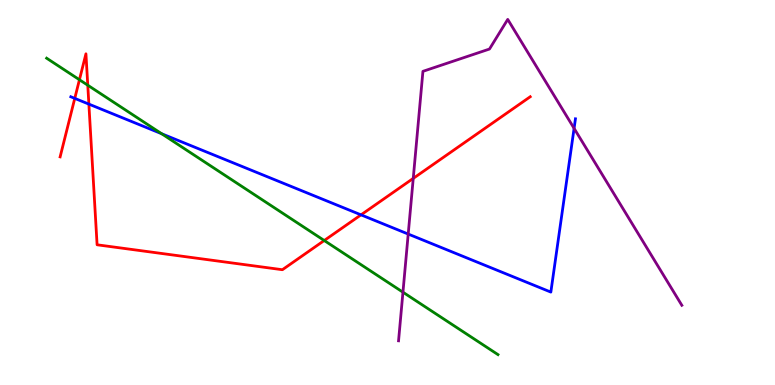[{'lines': ['blue', 'red'], 'intersections': [{'x': 0.965, 'y': 7.44}, {'x': 1.15, 'y': 7.3}, {'x': 4.66, 'y': 4.42}]}, {'lines': ['green', 'red'], 'intersections': [{'x': 1.03, 'y': 7.93}, {'x': 1.13, 'y': 7.79}, {'x': 4.18, 'y': 3.75}]}, {'lines': ['purple', 'red'], 'intersections': [{'x': 5.33, 'y': 5.37}]}, {'lines': ['blue', 'green'], 'intersections': [{'x': 2.09, 'y': 6.53}]}, {'lines': ['blue', 'purple'], 'intersections': [{'x': 5.27, 'y': 3.92}, {'x': 7.41, 'y': 6.67}]}, {'lines': ['green', 'purple'], 'intersections': [{'x': 5.2, 'y': 2.41}]}]